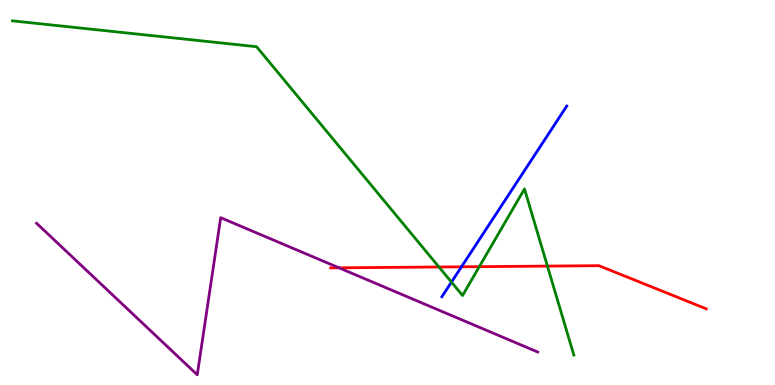[{'lines': ['blue', 'red'], 'intersections': [{'x': 5.95, 'y': 3.07}]}, {'lines': ['green', 'red'], 'intersections': [{'x': 5.66, 'y': 3.07}, {'x': 6.18, 'y': 3.07}, {'x': 7.06, 'y': 3.09}]}, {'lines': ['purple', 'red'], 'intersections': [{'x': 4.37, 'y': 3.04}]}, {'lines': ['blue', 'green'], 'intersections': [{'x': 5.83, 'y': 2.67}]}, {'lines': ['blue', 'purple'], 'intersections': []}, {'lines': ['green', 'purple'], 'intersections': []}]